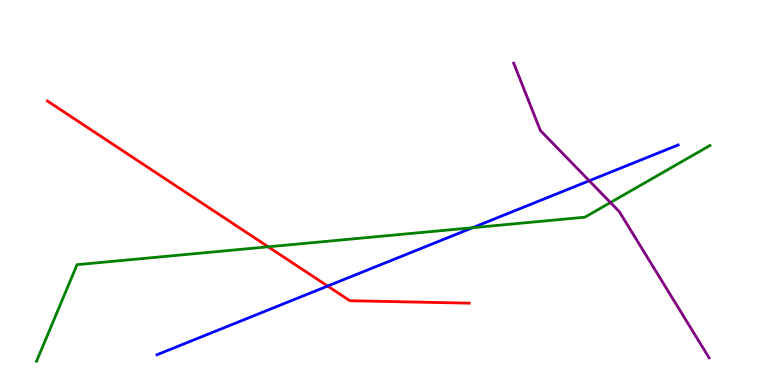[{'lines': ['blue', 'red'], 'intersections': [{'x': 4.23, 'y': 2.57}]}, {'lines': ['green', 'red'], 'intersections': [{'x': 3.46, 'y': 3.59}]}, {'lines': ['purple', 'red'], 'intersections': []}, {'lines': ['blue', 'green'], 'intersections': [{'x': 6.1, 'y': 4.09}]}, {'lines': ['blue', 'purple'], 'intersections': [{'x': 7.6, 'y': 5.3}]}, {'lines': ['green', 'purple'], 'intersections': [{'x': 7.88, 'y': 4.74}]}]